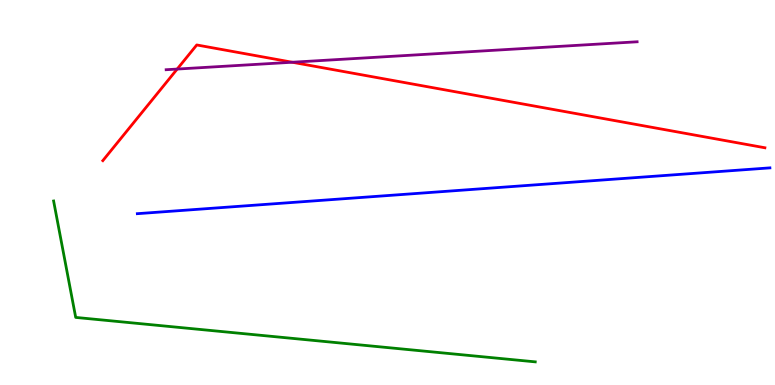[{'lines': ['blue', 'red'], 'intersections': []}, {'lines': ['green', 'red'], 'intersections': []}, {'lines': ['purple', 'red'], 'intersections': [{'x': 2.29, 'y': 8.21}, {'x': 3.77, 'y': 8.38}]}, {'lines': ['blue', 'green'], 'intersections': []}, {'lines': ['blue', 'purple'], 'intersections': []}, {'lines': ['green', 'purple'], 'intersections': []}]